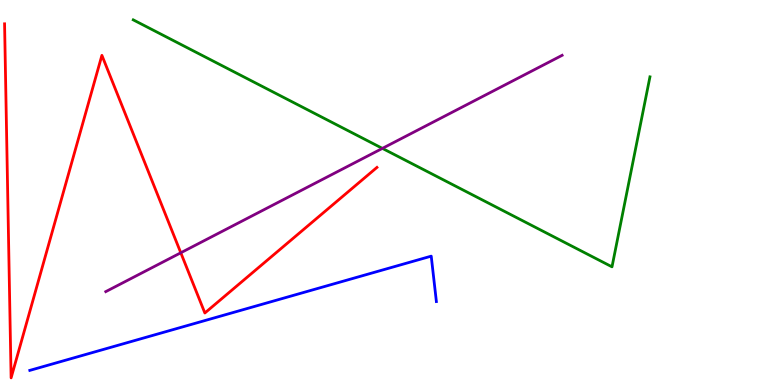[{'lines': ['blue', 'red'], 'intersections': []}, {'lines': ['green', 'red'], 'intersections': []}, {'lines': ['purple', 'red'], 'intersections': [{'x': 2.33, 'y': 3.43}]}, {'lines': ['blue', 'green'], 'intersections': []}, {'lines': ['blue', 'purple'], 'intersections': []}, {'lines': ['green', 'purple'], 'intersections': [{'x': 4.93, 'y': 6.15}]}]